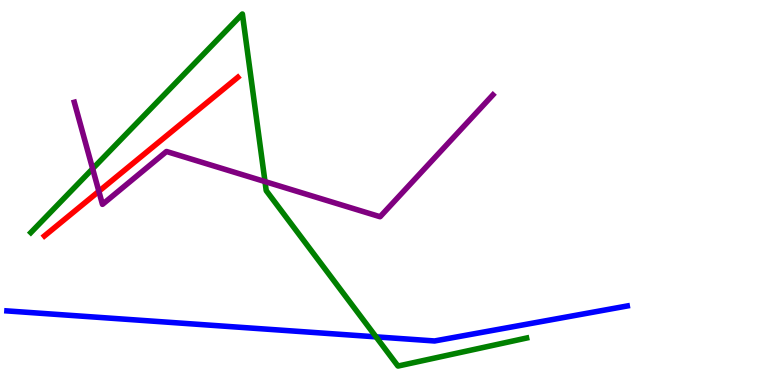[{'lines': ['blue', 'red'], 'intersections': []}, {'lines': ['green', 'red'], 'intersections': []}, {'lines': ['purple', 'red'], 'intersections': [{'x': 1.28, 'y': 5.03}]}, {'lines': ['blue', 'green'], 'intersections': [{'x': 4.85, 'y': 1.25}]}, {'lines': ['blue', 'purple'], 'intersections': []}, {'lines': ['green', 'purple'], 'intersections': [{'x': 1.2, 'y': 5.62}, {'x': 3.42, 'y': 5.28}]}]